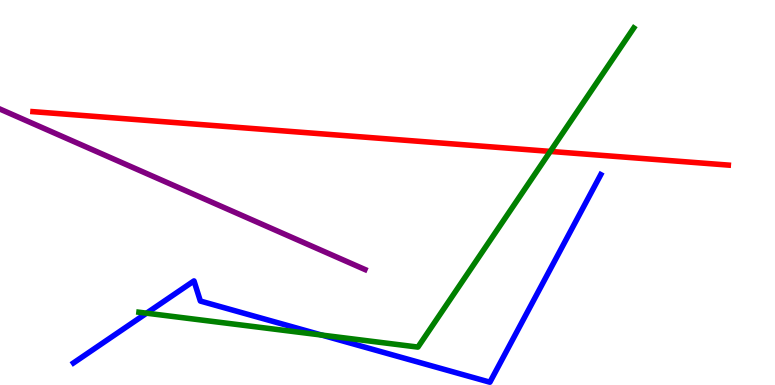[{'lines': ['blue', 'red'], 'intersections': []}, {'lines': ['green', 'red'], 'intersections': [{'x': 7.1, 'y': 6.07}]}, {'lines': ['purple', 'red'], 'intersections': []}, {'lines': ['blue', 'green'], 'intersections': [{'x': 1.89, 'y': 1.87}, {'x': 4.15, 'y': 1.3}]}, {'lines': ['blue', 'purple'], 'intersections': []}, {'lines': ['green', 'purple'], 'intersections': []}]